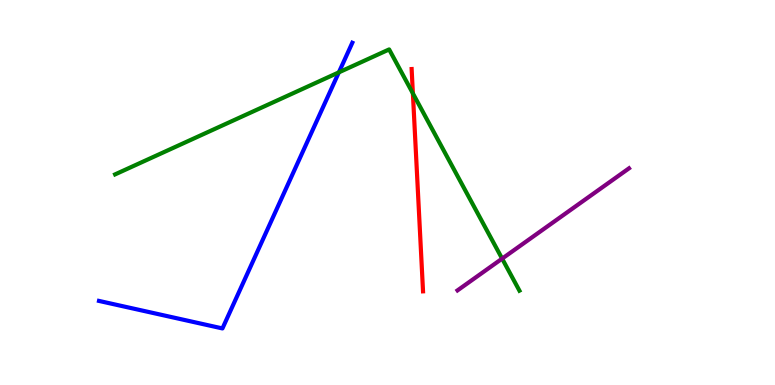[{'lines': ['blue', 'red'], 'intersections': []}, {'lines': ['green', 'red'], 'intersections': [{'x': 5.33, 'y': 7.57}]}, {'lines': ['purple', 'red'], 'intersections': []}, {'lines': ['blue', 'green'], 'intersections': [{'x': 4.37, 'y': 8.12}]}, {'lines': ['blue', 'purple'], 'intersections': []}, {'lines': ['green', 'purple'], 'intersections': [{'x': 6.48, 'y': 3.28}]}]